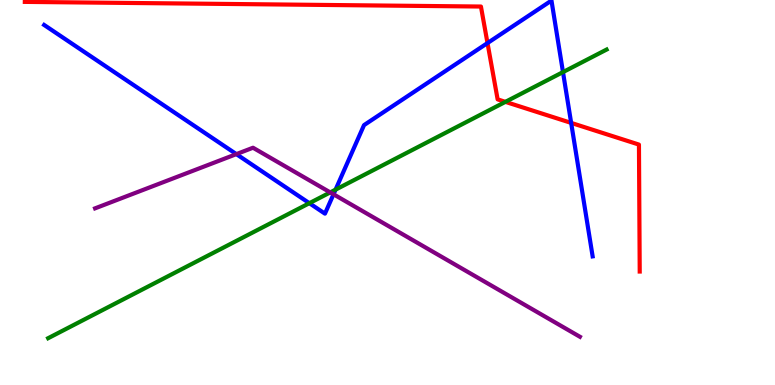[{'lines': ['blue', 'red'], 'intersections': [{'x': 6.29, 'y': 8.88}, {'x': 7.37, 'y': 6.81}]}, {'lines': ['green', 'red'], 'intersections': [{'x': 6.52, 'y': 7.35}]}, {'lines': ['purple', 'red'], 'intersections': []}, {'lines': ['blue', 'green'], 'intersections': [{'x': 3.99, 'y': 4.72}, {'x': 4.33, 'y': 5.07}, {'x': 7.26, 'y': 8.13}]}, {'lines': ['blue', 'purple'], 'intersections': [{'x': 3.05, 'y': 6.0}, {'x': 4.3, 'y': 4.95}]}, {'lines': ['green', 'purple'], 'intersections': [{'x': 4.26, 'y': 5.0}]}]